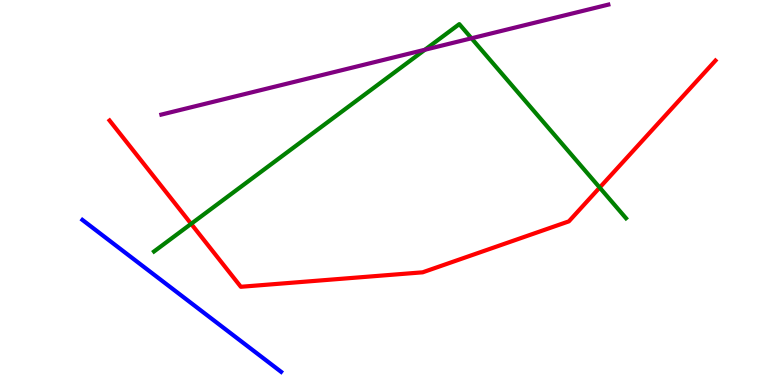[{'lines': ['blue', 'red'], 'intersections': []}, {'lines': ['green', 'red'], 'intersections': [{'x': 2.47, 'y': 4.19}, {'x': 7.74, 'y': 5.13}]}, {'lines': ['purple', 'red'], 'intersections': []}, {'lines': ['blue', 'green'], 'intersections': []}, {'lines': ['blue', 'purple'], 'intersections': []}, {'lines': ['green', 'purple'], 'intersections': [{'x': 5.48, 'y': 8.71}, {'x': 6.08, 'y': 9.01}]}]